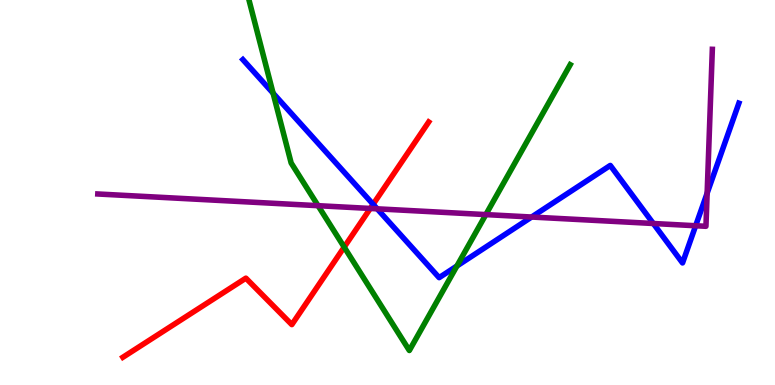[{'lines': ['blue', 'red'], 'intersections': [{'x': 4.81, 'y': 4.69}]}, {'lines': ['green', 'red'], 'intersections': [{'x': 4.44, 'y': 3.58}]}, {'lines': ['purple', 'red'], 'intersections': [{'x': 4.78, 'y': 4.59}]}, {'lines': ['blue', 'green'], 'intersections': [{'x': 3.52, 'y': 7.58}, {'x': 5.9, 'y': 3.09}]}, {'lines': ['blue', 'purple'], 'intersections': [{'x': 4.87, 'y': 4.58}, {'x': 6.86, 'y': 4.36}, {'x': 8.43, 'y': 4.19}, {'x': 8.98, 'y': 4.14}, {'x': 9.12, 'y': 4.98}]}, {'lines': ['green', 'purple'], 'intersections': [{'x': 4.1, 'y': 4.66}, {'x': 6.27, 'y': 4.43}]}]